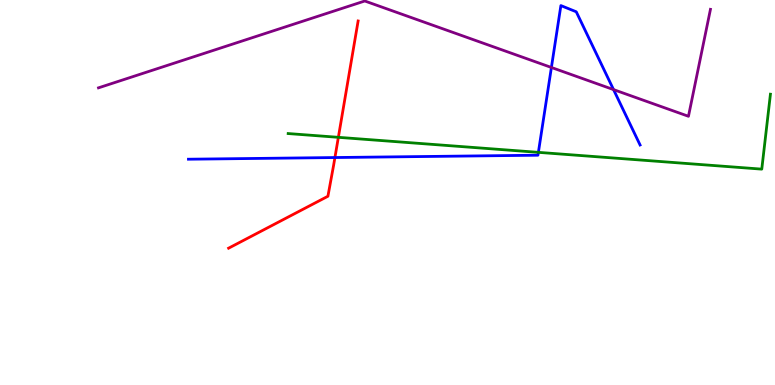[{'lines': ['blue', 'red'], 'intersections': [{'x': 4.32, 'y': 5.91}]}, {'lines': ['green', 'red'], 'intersections': [{'x': 4.37, 'y': 6.43}]}, {'lines': ['purple', 'red'], 'intersections': []}, {'lines': ['blue', 'green'], 'intersections': [{'x': 6.95, 'y': 6.04}]}, {'lines': ['blue', 'purple'], 'intersections': [{'x': 7.11, 'y': 8.25}, {'x': 7.92, 'y': 7.67}]}, {'lines': ['green', 'purple'], 'intersections': []}]